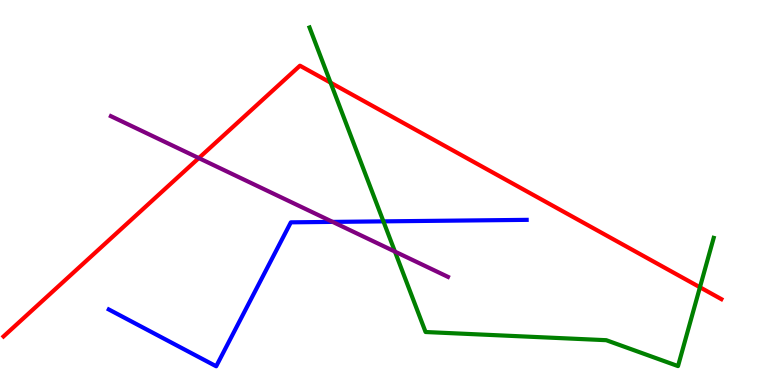[{'lines': ['blue', 'red'], 'intersections': []}, {'lines': ['green', 'red'], 'intersections': [{'x': 4.27, 'y': 7.85}, {'x': 9.03, 'y': 2.54}]}, {'lines': ['purple', 'red'], 'intersections': [{'x': 2.57, 'y': 5.89}]}, {'lines': ['blue', 'green'], 'intersections': [{'x': 4.95, 'y': 4.25}]}, {'lines': ['blue', 'purple'], 'intersections': [{'x': 4.29, 'y': 4.24}]}, {'lines': ['green', 'purple'], 'intersections': [{'x': 5.1, 'y': 3.47}]}]